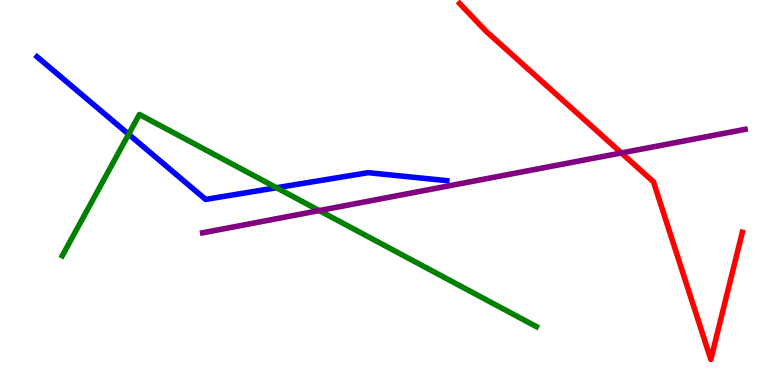[{'lines': ['blue', 'red'], 'intersections': []}, {'lines': ['green', 'red'], 'intersections': []}, {'lines': ['purple', 'red'], 'intersections': [{'x': 8.02, 'y': 6.03}]}, {'lines': ['blue', 'green'], 'intersections': [{'x': 1.66, 'y': 6.51}, {'x': 3.57, 'y': 5.12}]}, {'lines': ['blue', 'purple'], 'intersections': []}, {'lines': ['green', 'purple'], 'intersections': [{'x': 4.12, 'y': 4.53}]}]